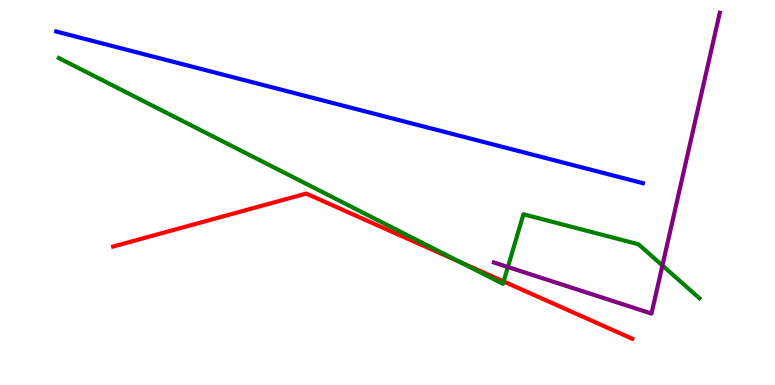[{'lines': ['blue', 'red'], 'intersections': []}, {'lines': ['green', 'red'], 'intersections': [{'x': 5.94, 'y': 3.19}, {'x': 6.5, 'y': 2.69}]}, {'lines': ['purple', 'red'], 'intersections': []}, {'lines': ['blue', 'green'], 'intersections': []}, {'lines': ['blue', 'purple'], 'intersections': []}, {'lines': ['green', 'purple'], 'intersections': [{'x': 6.55, 'y': 3.06}, {'x': 8.55, 'y': 3.1}]}]